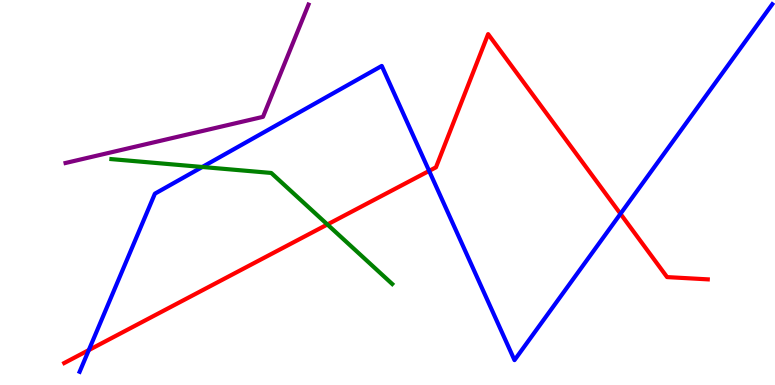[{'lines': ['blue', 'red'], 'intersections': [{'x': 1.15, 'y': 0.907}, {'x': 5.54, 'y': 5.56}, {'x': 8.01, 'y': 4.45}]}, {'lines': ['green', 'red'], 'intersections': [{'x': 4.22, 'y': 4.17}]}, {'lines': ['purple', 'red'], 'intersections': []}, {'lines': ['blue', 'green'], 'intersections': [{'x': 2.61, 'y': 5.66}]}, {'lines': ['blue', 'purple'], 'intersections': []}, {'lines': ['green', 'purple'], 'intersections': []}]